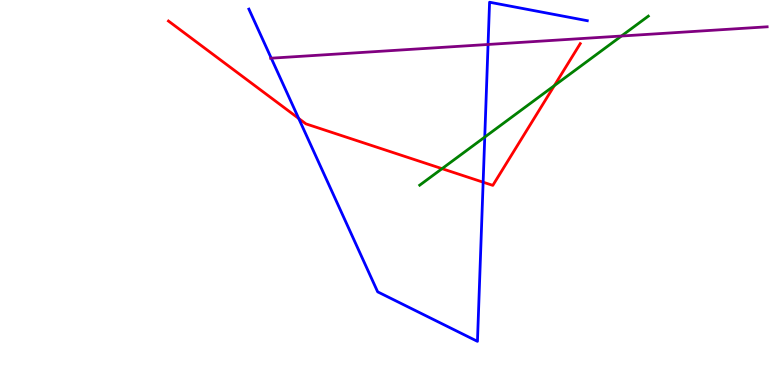[{'lines': ['blue', 'red'], 'intersections': [{'x': 3.85, 'y': 6.92}, {'x': 6.23, 'y': 5.27}]}, {'lines': ['green', 'red'], 'intersections': [{'x': 5.7, 'y': 5.62}, {'x': 7.15, 'y': 7.78}]}, {'lines': ['purple', 'red'], 'intersections': []}, {'lines': ['blue', 'green'], 'intersections': [{'x': 6.25, 'y': 6.44}]}, {'lines': ['blue', 'purple'], 'intersections': [{'x': 3.5, 'y': 8.49}, {'x': 6.3, 'y': 8.84}]}, {'lines': ['green', 'purple'], 'intersections': [{'x': 8.02, 'y': 9.06}]}]